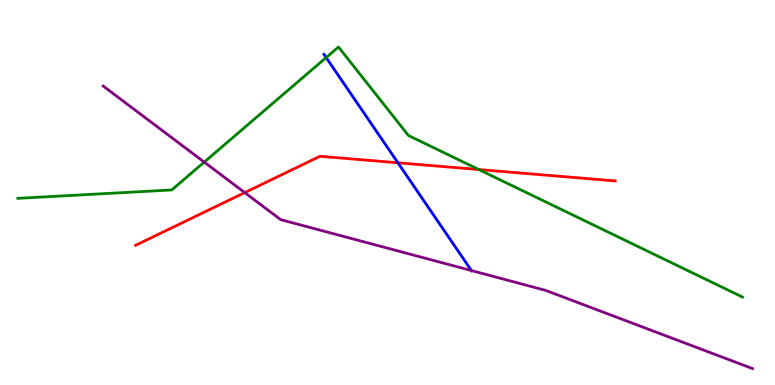[{'lines': ['blue', 'red'], 'intersections': [{'x': 5.13, 'y': 5.77}]}, {'lines': ['green', 'red'], 'intersections': [{'x': 6.18, 'y': 5.6}]}, {'lines': ['purple', 'red'], 'intersections': [{'x': 3.16, 'y': 5.0}]}, {'lines': ['blue', 'green'], 'intersections': [{'x': 4.21, 'y': 8.5}]}, {'lines': ['blue', 'purple'], 'intersections': [{'x': 6.08, 'y': 2.97}]}, {'lines': ['green', 'purple'], 'intersections': [{'x': 2.64, 'y': 5.79}]}]